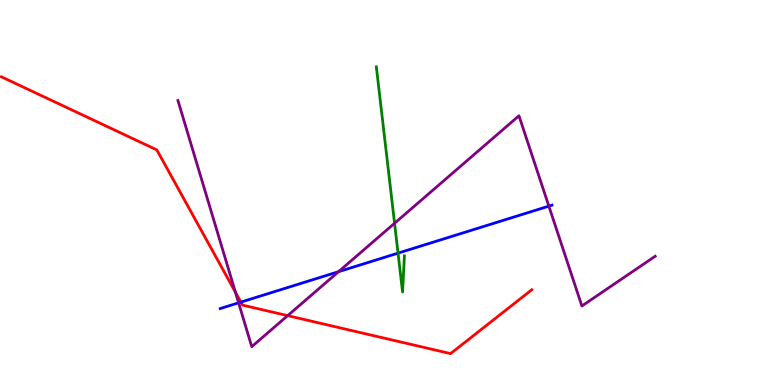[{'lines': ['blue', 'red'], 'intersections': [{'x': 3.11, 'y': 2.15}]}, {'lines': ['green', 'red'], 'intersections': []}, {'lines': ['purple', 'red'], 'intersections': [{'x': 3.04, 'y': 2.41}, {'x': 3.71, 'y': 1.8}]}, {'lines': ['blue', 'green'], 'intersections': [{'x': 5.14, 'y': 3.43}]}, {'lines': ['blue', 'purple'], 'intersections': [{'x': 3.08, 'y': 2.13}, {'x': 4.37, 'y': 2.94}, {'x': 7.08, 'y': 4.65}]}, {'lines': ['green', 'purple'], 'intersections': [{'x': 5.09, 'y': 4.2}]}]